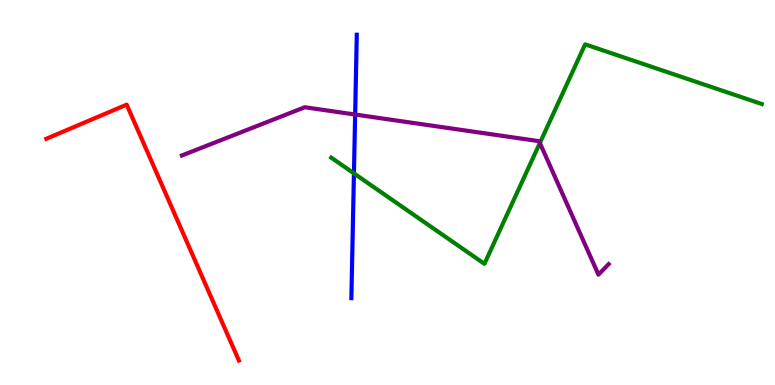[{'lines': ['blue', 'red'], 'intersections': []}, {'lines': ['green', 'red'], 'intersections': []}, {'lines': ['purple', 'red'], 'intersections': []}, {'lines': ['blue', 'green'], 'intersections': [{'x': 4.57, 'y': 5.5}]}, {'lines': ['blue', 'purple'], 'intersections': [{'x': 4.58, 'y': 7.03}]}, {'lines': ['green', 'purple'], 'intersections': [{'x': 6.97, 'y': 6.29}]}]